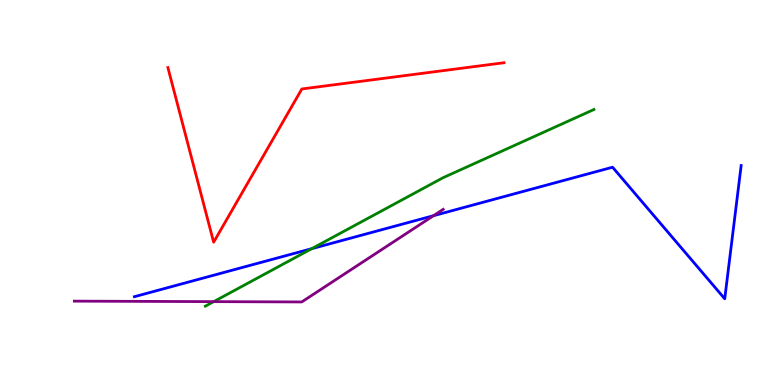[{'lines': ['blue', 'red'], 'intersections': []}, {'lines': ['green', 'red'], 'intersections': []}, {'lines': ['purple', 'red'], 'intersections': []}, {'lines': ['blue', 'green'], 'intersections': [{'x': 4.02, 'y': 3.54}]}, {'lines': ['blue', 'purple'], 'intersections': [{'x': 5.59, 'y': 4.4}]}, {'lines': ['green', 'purple'], 'intersections': [{'x': 2.76, 'y': 2.17}]}]